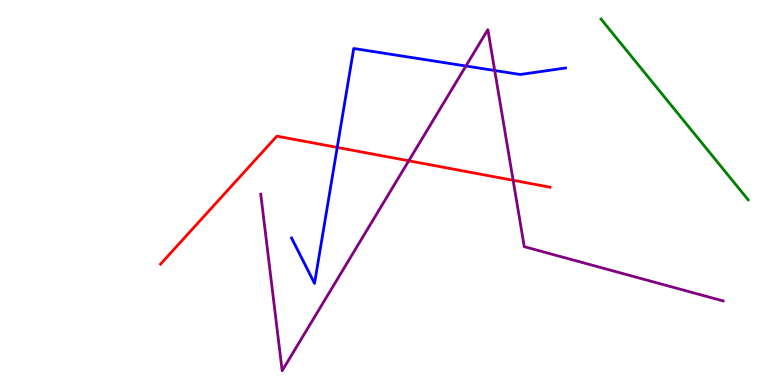[{'lines': ['blue', 'red'], 'intersections': [{'x': 4.35, 'y': 6.17}]}, {'lines': ['green', 'red'], 'intersections': []}, {'lines': ['purple', 'red'], 'intersections': [{'x': 5.27, 'y': 5.82}, {'x': 6.62, 'y': 5.32}]}, {'lines': ['blue', 'green'], 'intersections': []}, {'lines': ['blue', 'purple'], 'intersections': [{'x': 6.01, 'y': 8.29}, {'x': 6.38, 'y': 8.17}]}, {'lines': ['green', 'purple'], 'intersections': []}]